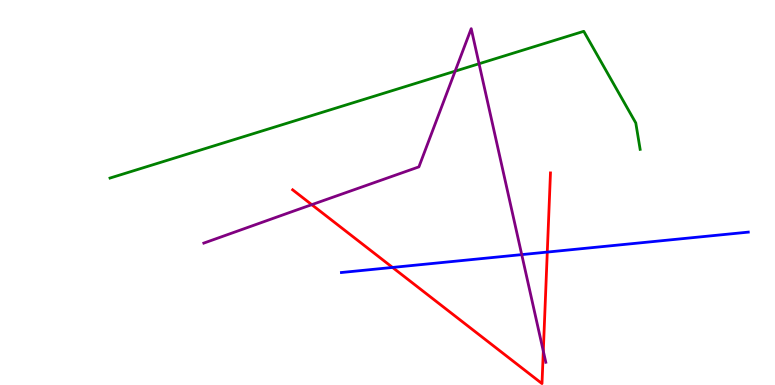[{'lines': ['blue', 'red'], 'intersections': [{'x': 5.06, 'y': 3.05}, {'x': 7.06, 'y': 3.45}]}, {'lines': ['green', 'red'], 'intersections': []}, {'lines': ['purple', 'red'], 'intersections': [{'x': 4.02, 'y': 4.68}, {'x': 7.01, 'y': 0.88}]}, {'lines': ['blue', 'green'], 'intersections': []}, {'lines': ['blue', 'purple'], 'intersections': [{'x': 6.73, 'y': 3.39}]}, {'lines': ['green', 'purple'], 'intersections': [{'x': 5.87, 'y': 8.15}, {'x': 6.18, 'y': 8.34}]}]